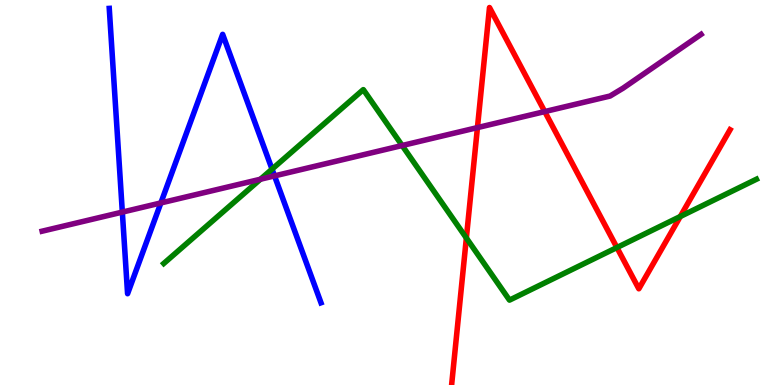[{'lines': ['blue', 'red'], 'intersections': []}, {'lines': ['green', 'red'], 'intersections': [{'x': 6.02, 'y': 3.82}, {'x': 7.96, 'y': 3.57}, {'x': 8.78, 'y': 4.38}]}, {'lines': ['purple', 'red'], 'intersections': [{'x': 6.16, 'y': 6.69}, {'x': 7.03, 'y': 7.1}]}, {'lines': ['blue', 'green'], 'intersections': [{'x': 3.51, 'y': 5.61}]}, {'lines': ['blue', 'purple'], 'intersections': [{'x': 1.58, 'y': 4.49}, {'x': 2.08, 'y': 4.73}, {'x': 3.54, 'y': 5.43}]}, {'lines': ['green', 'purple'], 'intersections': [{'x': 3.36, 'y': 5.34}, {'x': 5.19, 'y': 6.22}]}]